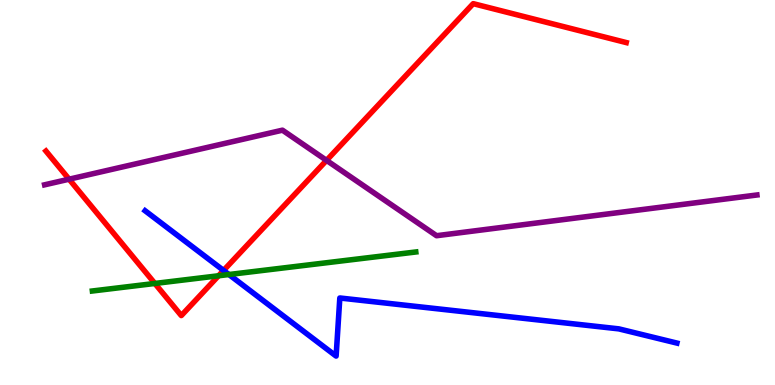[{'lines': ['blue', 'red'], 'intersections': [{'x': 2.88, 'y': 2.98}]}, {'lines': ['green', 'red'], 'intersections': [{'x': 2.0, 'y': 2.64}, {'x': 2.82, 'y': 2.84}]}, {'lines': ['purple', 'red'], 'intersections': [{'x': 0.891, 'y': 5.35}, {'x': 4.21, 'y': 5.83}]}, {'lines': ['blue', 'green'], 'intersections': [{'x': 2.95, 'y': 2.87}]}, {'lines': ['blue', 'purple'], 'intersections': []}, {'lines': ['green', 'purple'], 'intersections': []}]